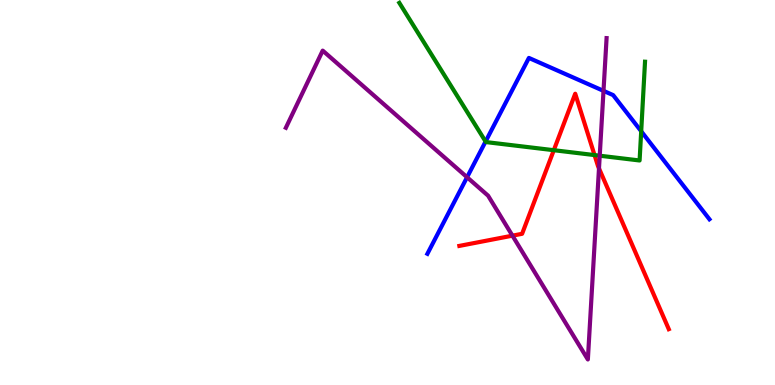[{'lines': ['blue', 'red'], 'intersections': []}, {'lines': ['green', 'red'], 'intersections': [{'x': 7.15, 'y': 6.1}, {'x': 7.67, 'y': 5.97}]}, {'lines': ['purple', 'red'], 'intersections': [{'x': 6.61, 'y': 3.88}, {'x': 7.73, 'y': 5.63}]}, {'lines': ['blue', 'green'], 'intersections': [{'x': 6.27, 'y': 6.32}, {'x': 8.27, 'y': 6.59}]}, {'lines': ['blue', 'purple'], 'intersections': [{'x': 6.03, 'y': 5.4}, {'x': 7.79, 'y': 7.64}]}, {'lines': ['green', 'purple'], 'intersections': [{'x': 7.74, 'y': 5.96}]}]